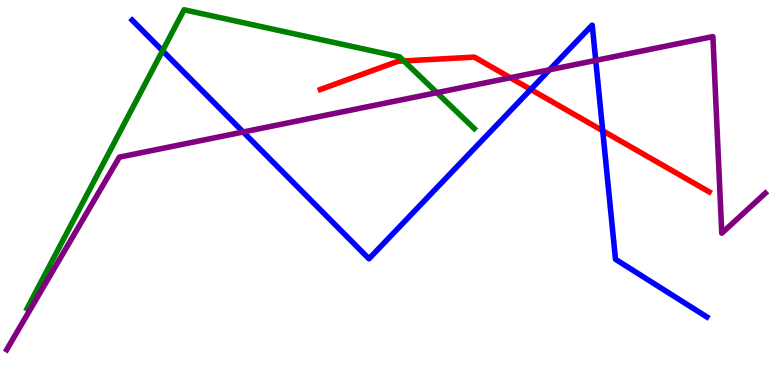[{'lines': ['blue', 'red'], 'intersections': [{'x': 6.85, 'y': 7.68}, {'x': 7.78, 'y': 6.6}]}, {'lines': ['green', 'red'], 'intersections': [{'x': 5.21, 'y': 8.42}]}, {'lines': ['purple', 'red'], 'intersections': [{'x': 6.59, 'y': 7.98}]}, {'lines': ['blue', 'green'], 'intersections': [{'x': 2.1, 'y': 8.68}]}, {'lines': ['blue', 'purple'], 'intersections': [{'x': 3.14, 'y': 6.57}, {'x': 7.09, 'y': 8.19}, {'x': 7.69, 'y': 8.43}]}, {'lines': ['green', 'purple'], 'intersections': [{'x': 5.64, 'y': 7.59}]}]